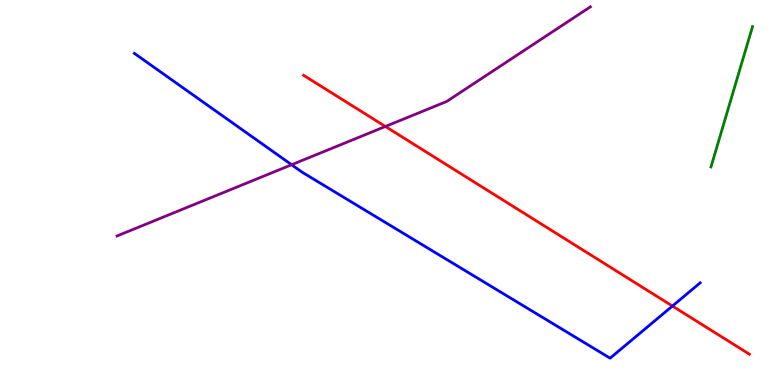[{'lines': ['blue', 'red'], 'intersections': [{'x': 8.68, 'y': 2.05}]}, {'lines': ['green', 'red'], 'intersections': []}, {'lines': ['purple', 'red'], 'intersections': [{'x': 4.97, 'y': 6.71}]}, {'lines': ['blue', 'green'], 'intersections': []}, {'lines': ['blue', 'purple'], 'intersections': [{'x': 3.76, 'y': 5.72}]}, {'lines': ['green', 'purple'], 'intersections': []}]